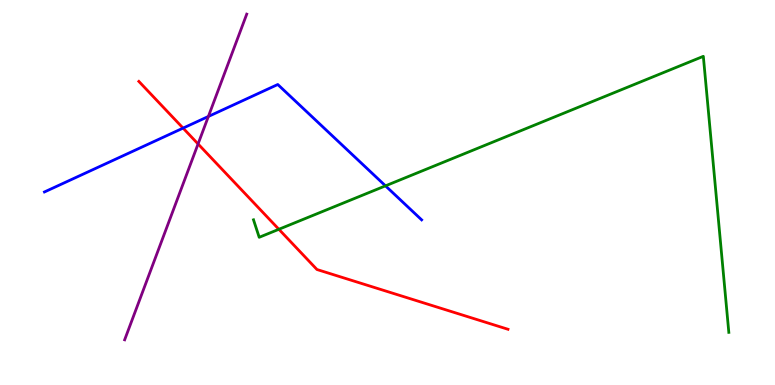[{'lines': ['blue', 'red'], 'intersections': [{'x': 2.36, 'y': 6.67}]}, {'lines': ['green', 'red'], 'intersections': [{'x': 3.6, 'y': 4.04}]}, {'lines': ['purple', 'red'], 'intersections': [{'x': 2.56, 'y': 6.26}]}, {'lines': ['blue', 'green'], 'intersections': [{'x': 4.97, 'y': 5.17}]}, {'lines': ['blue', 'purple'], 'intersections': [{'x': 2.69, 'y': 6.97}]}, {'lines': ['green', 'purple'], 'intersections': []}]